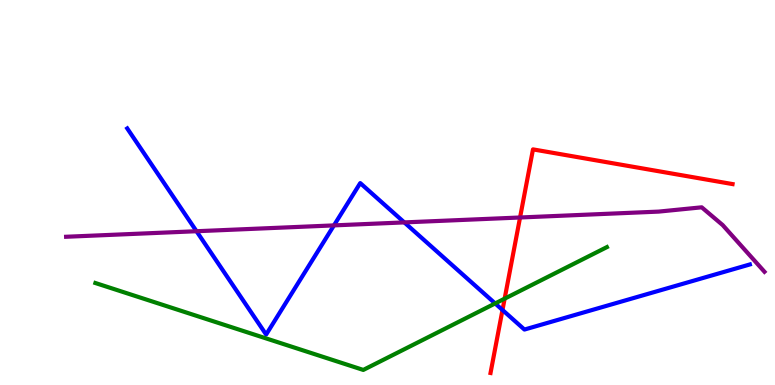[{'lines': ['blue', 'red'], 'intersections': [{'x': 6.48, 'y': 1.95}]}, {'lines': ['green', 'red'], 'intersections': [{'x': 6.51, 'y': 2.24}]}, {'lines': ['purple', 'red'], 'intersections': [{'x': 6.71, 'y': 4.35}]}, {'lines': ['blue', 'green'], 'intersections': [{'x': 6.39, 'y': 2.12}]}, {'lines': ['blue', 'purple'], 'intersections': [{'x': 2.54, 'y': 3.99}, {'x': 4.31, 'y': 4.15}, {'x': 5.22, 'y': 4.22}]}, {'lines': ['green', 'purple'], 'intersections': []}]